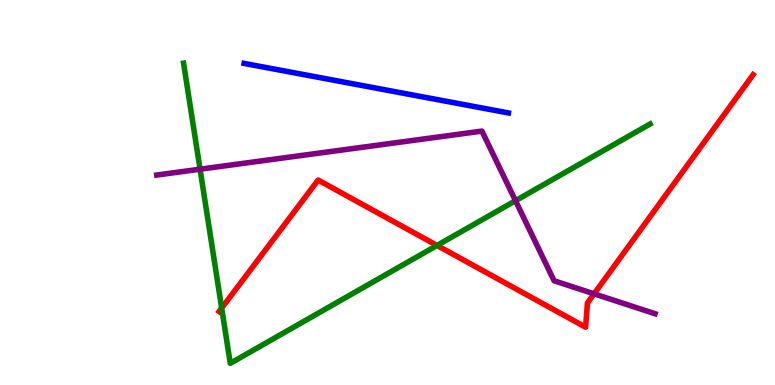[{'lines': ['blue', 'red'], 'intersections': []}, {'lines': ['green', 'red'], 'intersections': [{'x': 2.86, 'y': 2.0}, {'x': 5.64, 'y': 3.62}]}, {'lines': ['purple', 'red'], 'intersections': [{'x': 7.67, 'y': 2.37}]}, {'lines': ['blue', 'green'], 'intersections': []}, {'lines': ['blue', 'purple'], 'intersections': []}, {'lines': ['green', 'purple'], 'intersections': [{'x': 2.58, 'y': 5.61}, {'x': 6.65, 'y': 4.79}]}]